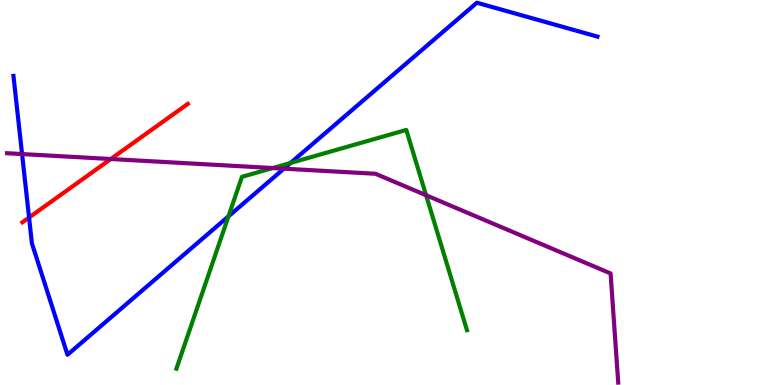[{'lines': ['blue', 'red'], 'intersections': [{'x': 0.375, 'y': 4.35}]}, {'lines': ['green', 'red'], 'intersections': []}, {'lines': ['purple', 'red'], 'intersections': [{'x': 1.43, 'y': 5.87}]}, {'lines': ['blue', 'green'], 'intersections': [{'x': 2.95, 'y': 4.38}, {'x': 3.75, 'y': 5.77}]}, {'lines': ['blue', 'purple'], 'intersections': [{'x': 0.285, 'y': 6.0}, {'x': 3.66, 'y': 5.62}]}, {'lines': ['green', 'purple'], 'intersections': [{'x': 3.52, 'y': 5.64}, {'x': 5.5, 'y': 4.93}]}]